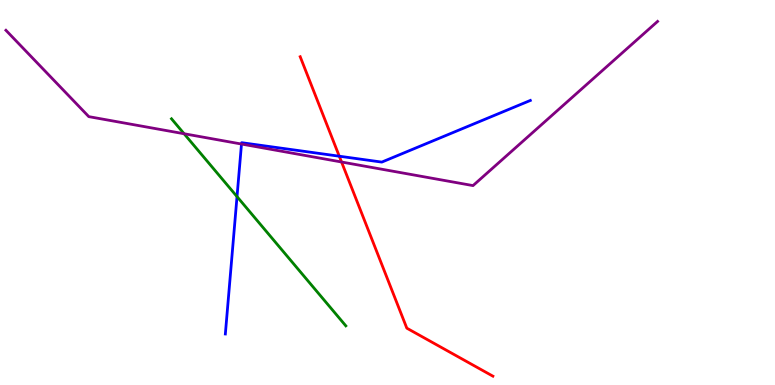[{'lines': ['blue', 'red'], 'intersections': [{'x': 4.38, 'y': 5.94}]}, {'lines': ['green', 'red'], 'intersections': []}, {'lines': ['purple', 'red'], 'intersections': [{'x': 4.41, 'y': 5.79}]}, {'lines': ['blue', 'green'], 'intersections': [{'x': 3.06, 'y': 4.89}]}, {'lines': ['blue', 'purple'], 'intersections': [{'x': 3.12, 'y': 6.26}]}, {'lines': ['green', 'purple'], 'intersections': [{'x': 2.38, 'y': 6.53}]}]